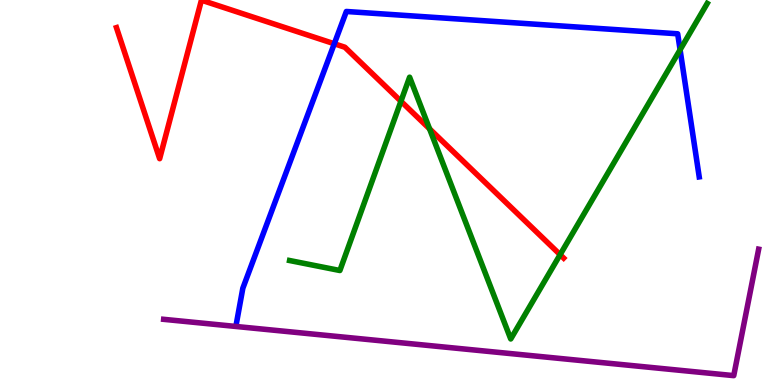[{'lines': ['blue', 'red'], 'intersections': [{'x': 4.31, 'y': 8.86}]}, {'lines': ['green', 'red'], 'intersections': [{'x': 5.17, 'y': 7.37}, {'x': 5.54, 'y': 6.65}, {'x': 7.23, 'y': 3.39}]}, {'lines': ['purple', 'red'], 'intersections': []}, {'lines': ['blue', 'green'], 'intersections': [{'x': 8.78, 'y': 8.71}]}, {'lines': ['blue', 'purple'], 'intersections': []}, {'lines': ['green', 'purple'], 'intersections': []}]